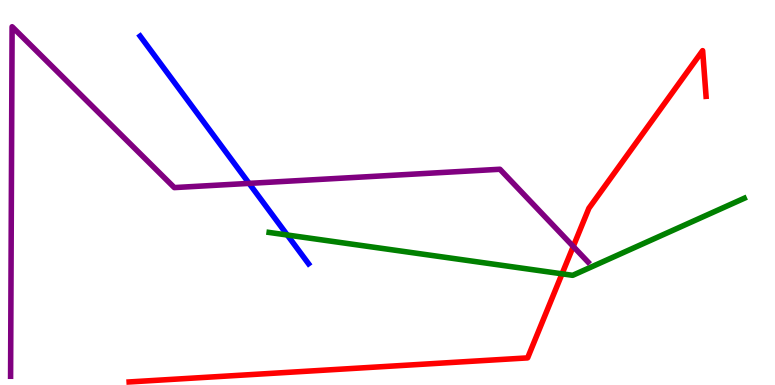[{'lines': ['blue', 'red'], 'intersections': []}, {'lines': ['green', 'red'], 'intersections': [{'x': 7.25, 'y': 2.89}]}, {'lines': ['purple', 'red'], 'intersections': [{'x': 7.4, 'y': 3.6}]}, {'lines': ['blue', 'green'], 'intersections': [{'x': 3.71, 'y': 3.9}]}, {'lines': ['blue', 'purple'], 'intersections': [{'x': 3.21, 'y': 5.24}]}, {'lines': ['green', 'purple'], 'intersections': []}]